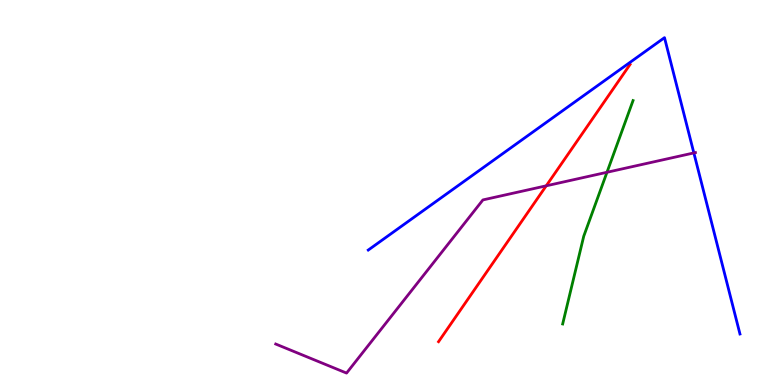[{'lines': ['blue', 'red'], 'intersections': []}, {'lines': ['green', 'red'], 'intersections': []}, {'lines': ['purple', 'red'], 'intersections': [{'x': 7.05, 'y': 5.17}]}, {'lines': ['blue', 'green'], 'intersections': []}, {'lines': ['blue', 'purple'], 'intersections': [{'x': 8.95, 'y': 6.03}]}, {'lines': ['green', 'purple'], 'intersections': [{'x': 7.83, 'y': 5.53}]}]